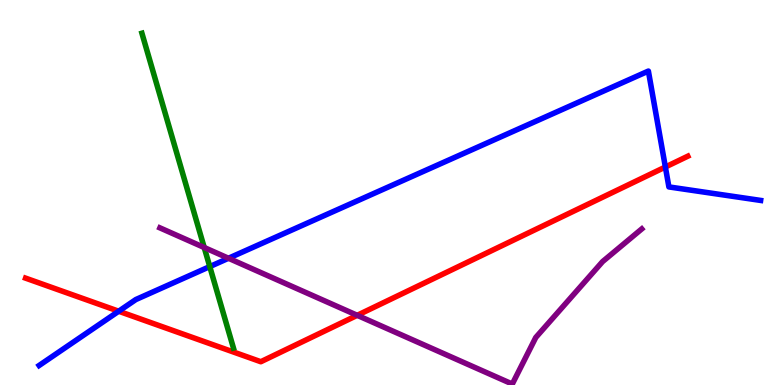[{'lines': ['blue', 'red'], 'intersections': [{'x': 1.53, 'y': 1.92}, {'x': 8.59, 'y': 5.66}]}, {'lines': ['green', 'red'], 'intersections': []}, {'lines': ['purple', 'red'], 'intersections': [{'x': 4.61, 'y': 1.81}]}, {'lines': ['blue', 'green'], 'intersections': [{'x': 2.71, 'y': 3.08}]}, {'lines': ['blue', 'purple'], 'intersections': [{'x': 2.95, 'y': 3.29}]}, {'lines': ['green', 'purple'], 'intersections': [{'x': 2.64, 'y': 3.57}]}]